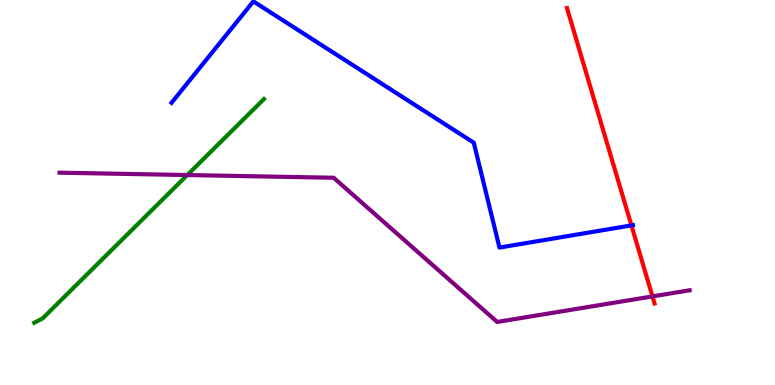[{'lines': ['blue', 'red'], 'intersections': [{'x': 8.15, 'y': 4.15}]}, {'lines': ['green', 'red'], 'intersections': []}, {'lines': ['purple', 'red'], 'intersections': [{'x': 8.42, 'y': 2.3}]}, {'lines': ['blue', 'green'], 'intersections': []}, {'lines': ['blue', 'purple'], 'intersections': []}, {'lines': ['green', 'purple'], 'intersections': [{'x': 2.42, 'y': 5.45}]}]